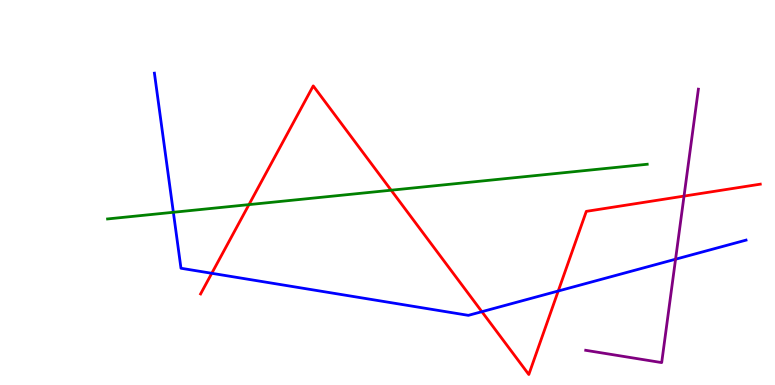[{'lines': ['blue', 'red'], 'intersections': [{'x': 2.73, 'y': 2.9}, {'x': 6.22, 'y': 1.9}, {'x': 7.2, 'y': 2.44}]}, {'lines': ['green', 'red'], 'intersections': [{'x': 3.21, 'y': 4.69}, {'x': 5.05, 'y': 5.06}]}, {'lines': ['purple', 'red'], 'intersections': [{'x': 8.83, 'y': 4.91}]}, {'lines': ['blue', 'green'], 'intersections': [{'x': 2.24, 'y': 4.49}]}, {'lines': ['blue', 'purple'], 'intersections': [{'x': 8.72, 'y': 3.27}]}, {'lines': ['green', 'purple'], 'intersections': []}]